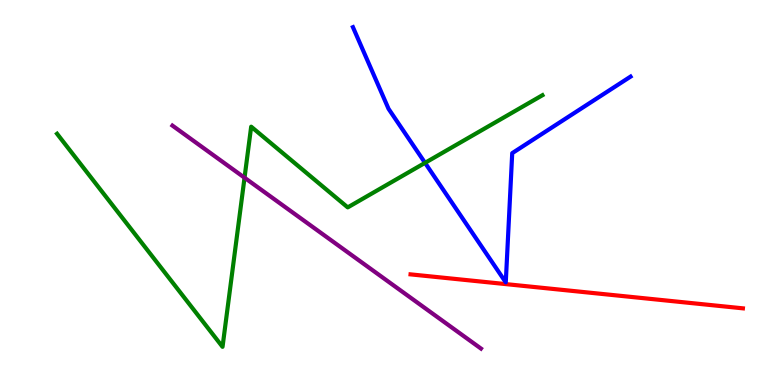[{'lines': ['blue', 'red'], 'intersections': []}, {'lines': ['green', 'red'], 'intersections': []}, {'lines': ['purple', 'red'], 'intersections': []}, {'lines': ['blue', 'green'], 'intersections': [{'x': 5.48, 'y': 5.77}]}, {'lines': ['blue', 'purple'], 'intersections': []}, {'lines': ['green', 'purple'], 'intersections': [{'x': 3.16, 'y': 5.38}]}]